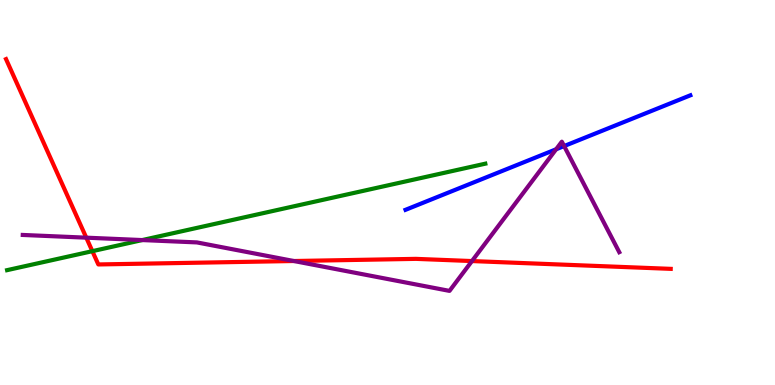[{'lines': ['blue', 'red'], 'intersections': []}, {'lines': ['green', 'red'], 'intersections': [{'x': 1.19, 'y': 3.48}]}, {'lines': ['purple', 'red'], 'intersections': [{'x': 1.11, 'y': 3.83}, {'x': 3.79, 'y': 3.22}, {'x': 6.09, 'y': 3.22}]}, {'lines': ['blue', 'green'], 'intersections': []}, {'lines': ['blue', 'purple'], 'intersections': [{'x': 7.18, 'y': 6.12}, {'x': 7.28, 'y': 6.21}]}, {'lines': ['green', 'purple'], 'intersections': [{'x': 1.83, 'y': 3.76}]}]